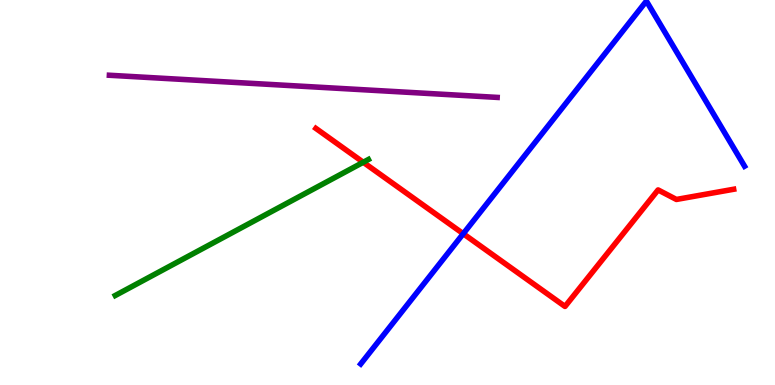[{'lines': ['blue', 'red'], 'intersections': [{'x': 5.98, 'y': 3.93}]}, {'lines': ['green', 'red'], 'intersections': [{'x': 4.69, 'y': 5.79}]}, {'lines': ['purple', 'red'], 'intersections': []}, {'lines': ['blue', 'green'], 'intersections': []}, {'lines': ['blue', 'purple'], 'intersections': []}, {'lines': ['green', 'purple'], 'intersections': []}]